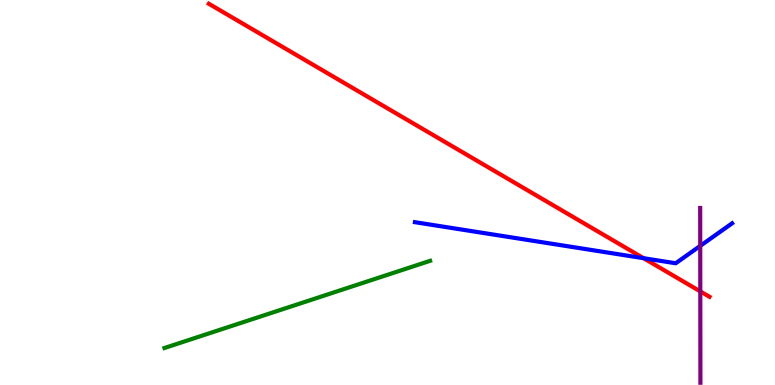[{'lines': ['blue', 'red'], 'intersections': [{'x': 8.3, 'y': 3.29}]}, {'lines': ['green', 'red'], 'intersections': []}, {'lines': ['purple', 'red'], 'intersections': [{'x': 9.04, 'y': 2.43}]}, {'lines': ['blue', 'green'], 'intersections': []}, {'lines': ['blue', 'purple'], 'intersections': [{'x': 9.04, 'y': 3.61}]}, {'lines': ['green', 'purple'], 'intersections': []}]